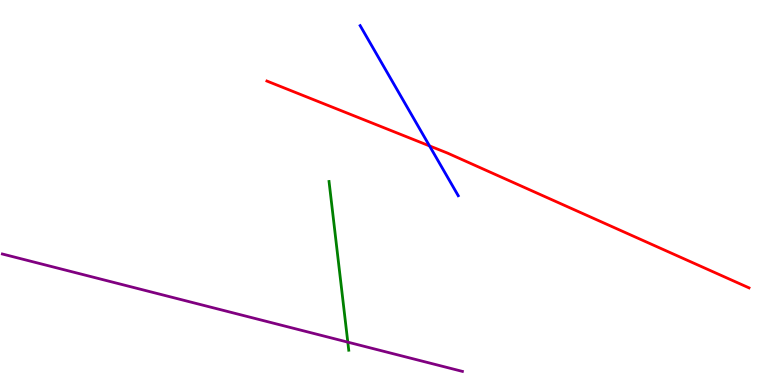[{'lines': ['blue', 'red'], 'intersections': [{'x': 5.54, 'y': 6.21}]}, {'lines': ['green', 'red'], 'intersections': []}, {'lines': ['purple', 'red'], 'intersections': []}, {'lines': ['blue', 'green'], 'intersections': []}, {'lines': ['blue', 'purple'], 'intersections': []}, {'lines': ['green', 'purple'], 'intersections': [{'x': 4.49, 'y': 1.11}]}]